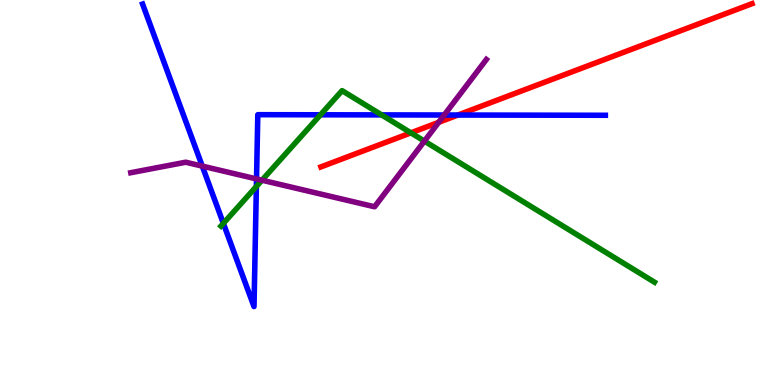[{'lines': ['blue', 'red'], 'intersections': [{'x': 5.91, 'y': 7.01}]}, {'lines': ['green', 'red'], 'intersections': [{'x': 5.3, 'y': 6.55}]}, {'lines': ['purple', 'red'], 'intersections': [{'x': 5.66, 'y': 6.82}]}, {'lines': ['blue', 'green'], 'intersections': [{'x': 2.88, 'y': 4.2}, {'x': 3.31, 'y': 5.16}, {'x': 4.14, 'y': 7.02}, {'x': 4.92, 'y': 7.02}]}, {'lines': ['blue', 'purple'], 'intersections': [{'x': 2.61, 'y': 5.69}, {'x': 3.31, 'y': 5.35}, {'x': 5.73, 'y': 7.01}]}, {'lines': ['green', 'purple'], 'intersections': [{'x': 3.38, 'y': 5.32}, {'x': 5.48, 'y': 6.33}]}]